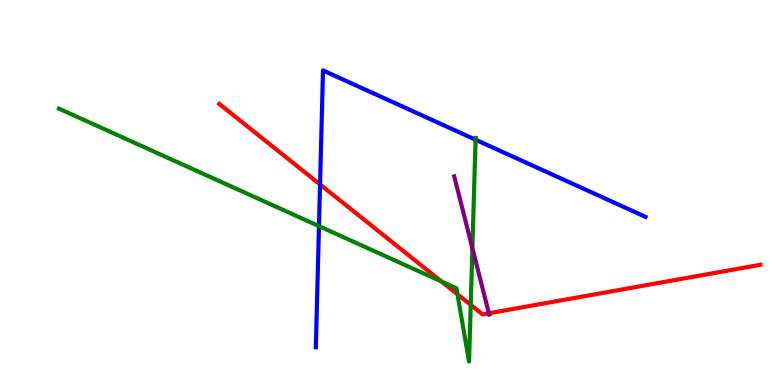[{'lines': ['blue', 'red'], 'intersections': [{'x': 4.13, 'y': 5.21}]}, {'lines': ['green', 'red'], 'intersections': [{'x': 5.7, 'y': 2.69}, {'x': 5.9, 'y': 2.36}, {'x': 6.07, 'y': 2.08}]}, {'lines': ['purple', 'red'], 'intersections': [{'x': 6.31, 'y': 1.86}]}, {'lines': ['blue', 'green'], 'intersections': [{'x': 4.12, 'y': 4.13}, {'x': 6.14, 'y': 6.37}]}, {'lines': ['blue', 'purple'], 'intersections': []}, {'lines': ['green', 'purple'], 'intersections': [{'x': 6.1, 'y': 3.56}]}]